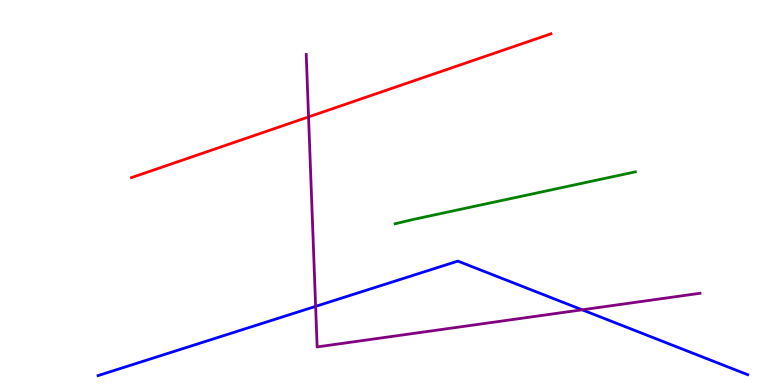[{'lines': ['blue', 'red'], 'intersections': []}, {'lines': ['green', 'red'], 'intersections': []}, {'lines': ['purple', 'red'], 'intersections': [{'x': 3.98, 'y': 6.96}]}, {'lines': ['blue', 'green'], 'intersections': []}, {'lines': ['blue', 'purple'], 'intersections': [{'x': 4.07, 'y': 2.04}, {'x': 7.51, 'y': 1.95}]}, {'lines': ['green', 'purple'], 'intersections': []}]